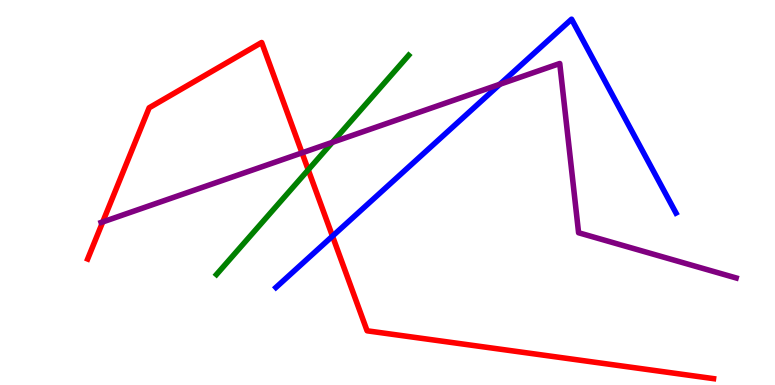[{'lines': ['blue', 'red'], 'intersections': [{'x': 4.29, 'y': 3.87}]}, {'lines': ['green', 'red'], 'intersections': [{'x': 3.98, 'y': 5.59}]}, {'lines': ['purple', 'red'], 'intersections': [{'x': 1.33, 'y': 4.24}, {'x': 3.9, 'y': 6.03}]}, {'lines': ['blue', 'green'], 'intersections': []}, {'lines': ['blue', 'purple'], 'intersections': [{'x': 6.45, 'y': 7.81}]}, {'lines': ['green', 'purple'], 'intersections': [{'x': 4.29, 'y': 6.3}]}]